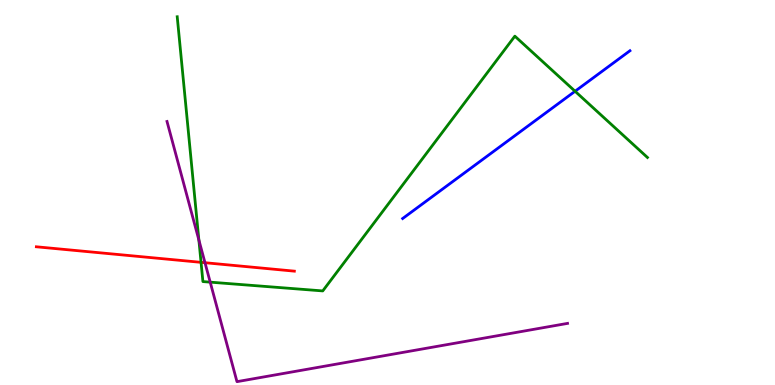[{'lines': ['blue', 'red'], 'intersections': []}, {'lines': ['green', 'red'], 'intersections': [{'x': 2.59, 'y': 3.19}]}, {'lines': ['purple', 'red'], 'intersections': [{'x': 2.64, 'y': 3.18}]}, {'lines': ['blue', 'green'], 'intersections': [{'x': 7.42, 'y': 7.63}]}, {'lines': ['blue', 'purple'], 'intersections': []}, {'lines': ['green', 'purple'], 'intersections': [{'x': 2.57, 'y': 3.77}, {'x': 2.71, 'y': 2.67}]}]